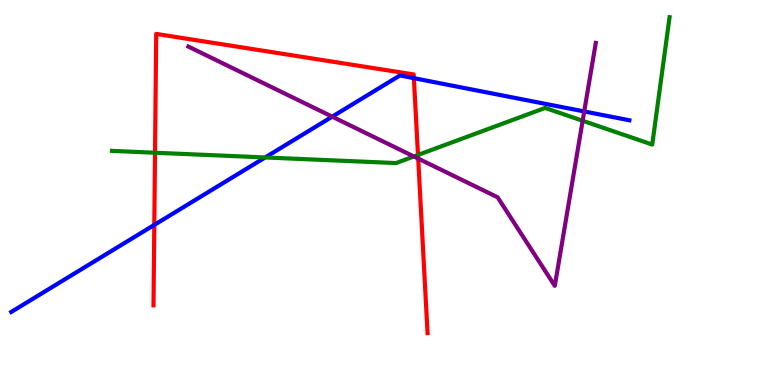[{'lines': ['blue', 'red'], 'intersections': [{'x': 1.99, 'y': 4.16}, {'x': 5.34, 'y': 7.97}]}, {'lines': ['green', 'red'], 'intersections': [{'x': 2.0, 'y': 6.03}, {'x': 5.39, 'y': 5.98}]}, {'lines': ['purple', 'red'], 'intersections': [{'x': 5.4, 'y': 5.88}]}, {'lines': ['blue', 'green'], 'intersections': [{'x': 3.42, 'y': 5.91}]}, {'lines': ['blue', 'purple'], 'intersections': [{'x': 4.29, 'y': 6.97}, {'x': 7.54, 'y': 7.11}]}, {'lines': ['green', 'purple'], 'intersections': [{'x': 5.34, 'y': 5.94}, {'x': 7.52, 'y': 6.86}]}]